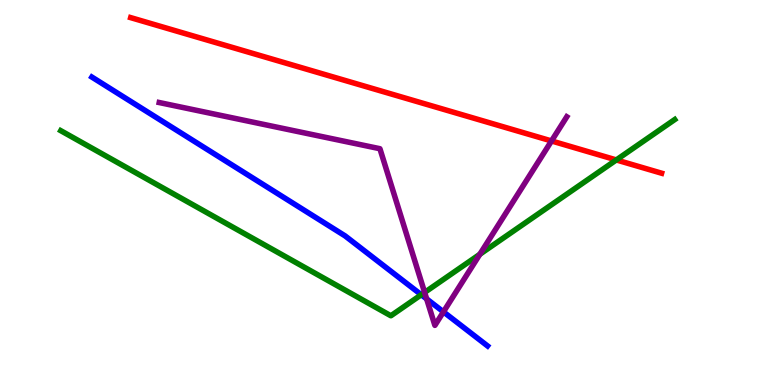[{'lines': ['blue', 'red'], 'intersections': []}, {'lines': ['green', 'red'], 'intersections': [{'x': 7.95, 'y': 5.85}]}, {'lines': ['purple', 'red'], 'intersections': [{'x': 7.12, 'y': 6.34}]}, {'lines': ['blue', 'green'], 'intersections': [{'x': 5.44, 'y': 2.34}]}, {'lines': ['blue', 'purple'], 'intersections': [{'x': 5.51, 'y': 2.24}, {'x': 5.72, 'y': 1.9}]}, {'lines': ['green', 'purple'], 'intersections': [{'x': 5.48, 'y': 2.4}, {'x': 6.19, 'y': 3.4}]}]